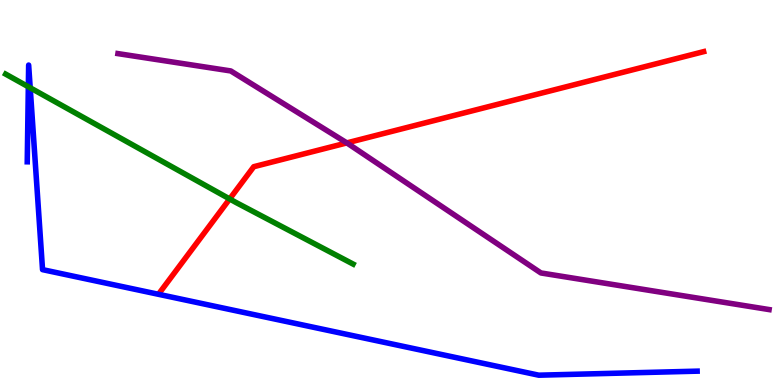[{'lines': ['blue', 'red'], 'intersections': []}, {'lines': ['green', 'red'], 'intersections': [{'x': 2.96, 'y': 4.83}]}, {'lines': ['purple', 'red'], 'intersections': [{'x': 4.48, 'y': 6.29}]}, {'lines': ['blue', 'green'], 'intersections': [{'x': 0.366, 'y': 7.75}, {'x': 0.39, 'y': 7.72}]}, {'lines': ['blue', 'purple'], 'intersections': []}, {'lines': ['green', 'purple'], 'intersections': []}]